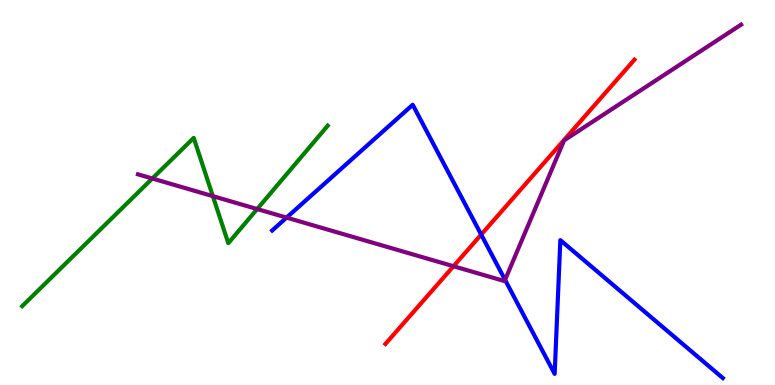[{'lines': ['blue', 'red'], 'intersections': [{'x': 6.21, 'y': 3.91}]}, {'lines': ['green', 'red'], 'intersections': []}, {'lines': ['purple', 'red'], 'intersections': [{'x': 5.85, 'y': 3.08}]}, {'lines': ['blue', 'green'], 'intersections': []}, {'lines': ['blue', 'purple'], 'intersections': [{'x': 3.7, 'y': 4.35}, {'x': 6.52, 'y': 2.73}]}, {'lines': ['green', 'purple'], 'intersections': [{'x': 1.97, 'y': 5.36}, {'x': 2.75, 'y': 4.91}, {'x': 3.32, 'y': 4.57}]}]